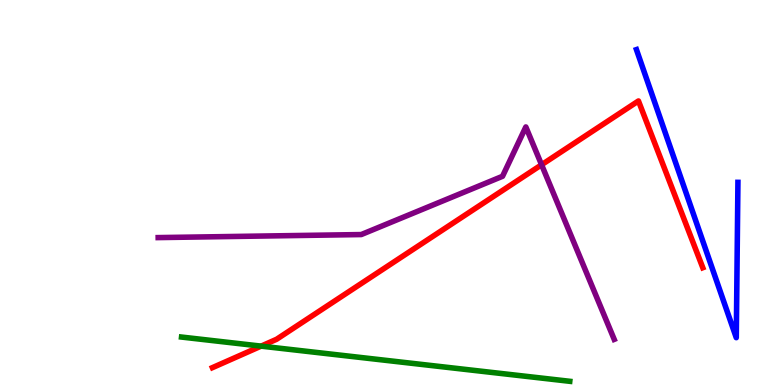[{'lines': ['blue', 'red'], 'intersections': []}, {'lines': ['green', 'red'], 'intersections': [{'x': 3.37, 'y': 1.01}]}, {'lines': ['purple', 'red'], 'intersections': [{'x': 6.99, 'y': 5.72}]}, {'lines': ['blue', 'green'], 'intersections': []}, {'lines': ['blue', 'purple'], 'intersections': []}, {'lines': ['green', 'purple'], 'intersections': []}]